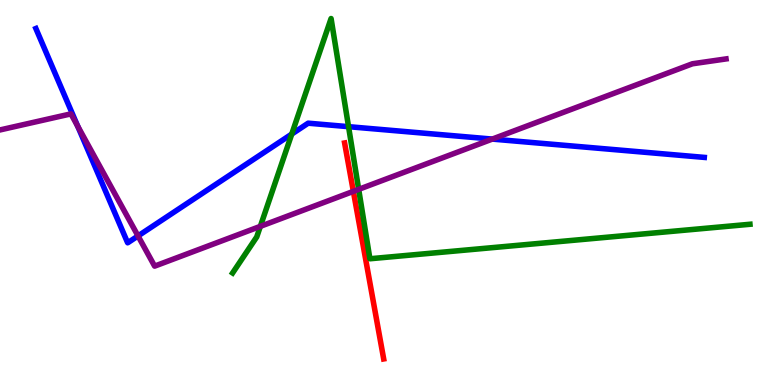[{'lines': ['blue', 'red'], 'intersections': []}, {'lines': ['green', 'red'], 'intersections': []}, {'lines': ['purple', 'red'], 'intersections': [{'x': 4.56, 'y': 5.03}]}, {'lines': ['blue', 'green'], 'intersections': [{'x': 3.76, 'y': 6.52}, {'x': 4.5, 'y': 6.71}]}, {'lines': ['blue', 'purple'], 'intersections': [{'x': 1.0, 'y': 6.72}, {'x': 1.78, 'y': 3.87}, {'x': 6.35, 'y': 6.39}]}, {'lines': ['green', 'purple'], 'intersections': [{'x': 3.36, 'y': 4.12}, {'x': 4.63, 'y': 5.08}]}]